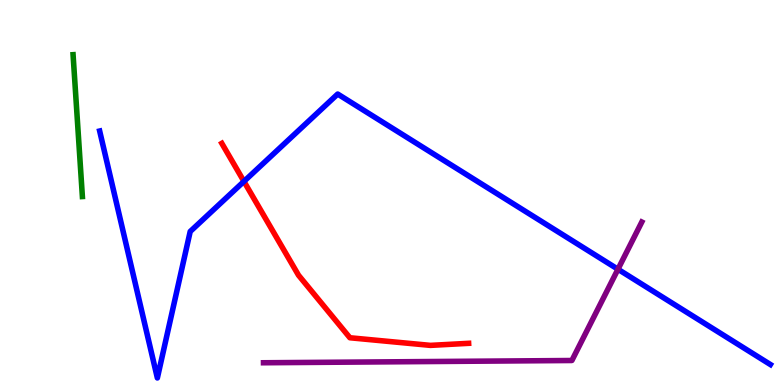[{'lines': ['blue', 'red'], 'intersections': [{'x': 3.15, 'y': 5.29}]}, {'lines': ['green', 'red'], 'intersections': []}, {'lines': ['purple', 'red'], 'intersections': []}, {'lines': ['blue', 'green'], 'intersections': []}, {'lines': ['blue', 'purple'], 'intersections': [{'x': 7.97, 'y': 3.01}]}, {'lines': ['green', 'purple'], 'intersections': []}]